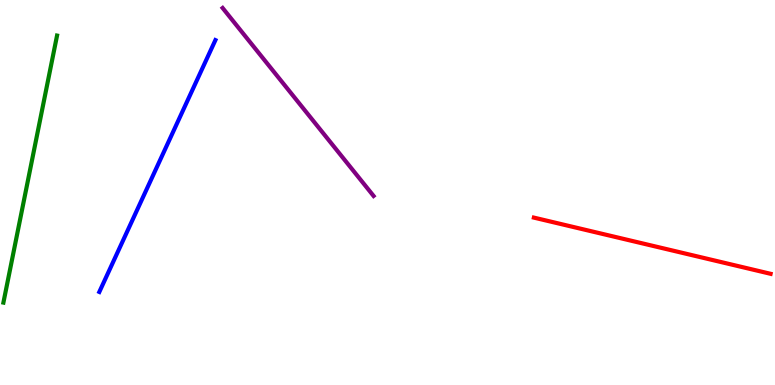[{'lines': ['blue', 'red'], 'intersections': []}, {'lines': ['green', 'red'], 'intersections': []}, {'lines': ['purple', 'red'], 'intersections': []}, {'lines': ['blue', 'green'], 'intersections': []}, {'lines': ['blue', 'purple'], 'intersections': []}, {'lines': ['green', 'purple'], 'intersections': []}]